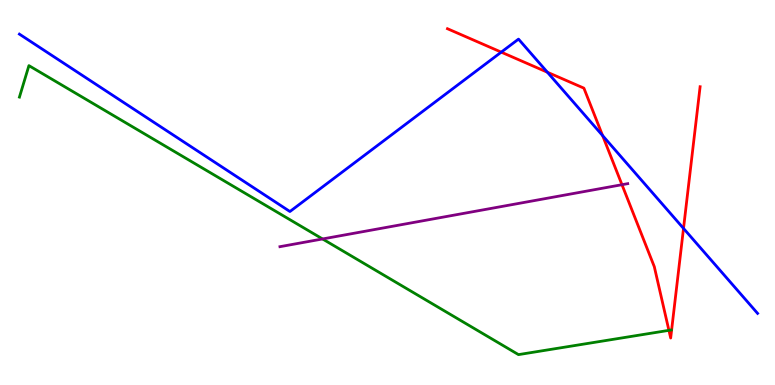[{'lines': ['blue', 'red'], 'intersections': [{'x': 6.47, 'y': 8.65}, {'x': 7.06, 'y': 8.12}, {'x': 7.78, 'y': 6.48}, {'x': 8.82, 'y': 4.07}]}, {'lines': ['green', 'red'], 'intersections': [{'x': 8.63, 'y': 1.42}]}, {'lines': ['purple', 'red'], 'intersections': [{'x': 8.03, 'y': 5.2}]}, {'lines': ['blue', 'green'], 'intersections': []}, {'lines': ['blue', 'purple'], 'intersections': []}, {'lines': ['green', 'purple'], 'intersections': [{'x': 4.16, 'y': 3.79}]}]